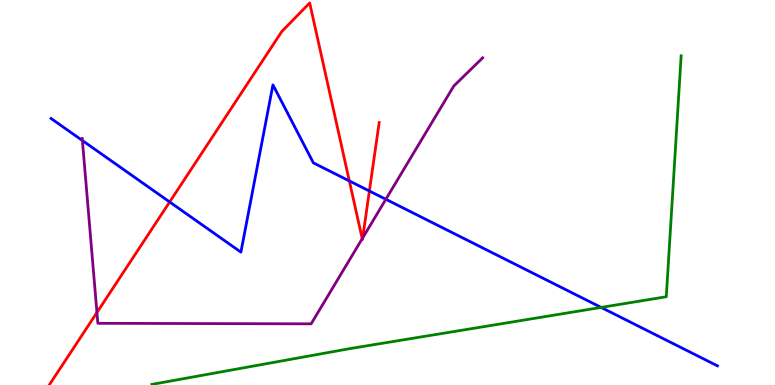[{'lines': ['blue', 'red'], 'intersections': [{'x': 2.19, 'y': 4.75}, {'x': 4.51, 'y': 5.3}, {'x': 4.77, 'y': 5.04}]}, {'lines': ['green', 'red'], 'intersections': []}, {'lines': ['purple', 'red'], 'intersections': [{'x': 1.25, 'y': 1.88}, {'x': 4.67, 'y': 3.8}, {'x': 4.68, 'y': 3.82}]}, {'lines': ['blue', 'green'], 'intersections': [{'x': 7.76, 'y': 2.02}]}, {'lines': ['blue', 'purple'], 'intersections': [{'x': 1.06, 'y': 6.35}, {'x': 4.98, 'y': 4.82}]}, {'lines': ['green', 'purple'], 'intersections': []}]